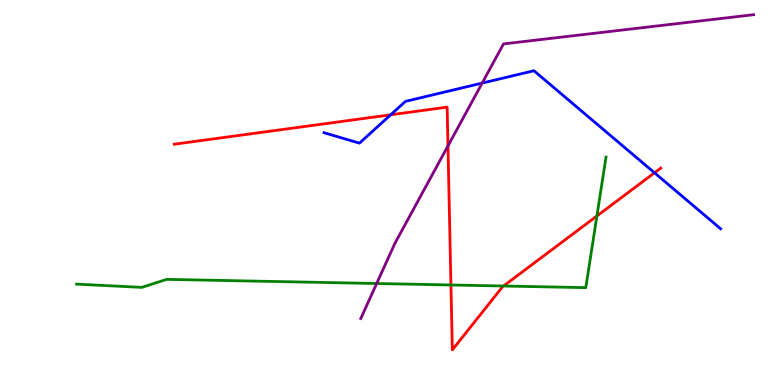[{'lines': ['blue', 'red'], 'intersections': [{'x': 5.04, 'y': 7.02}, {'x': 8.45, 'y': 5.51}]}, {'lines': ['green', 'red'], 'intersections': [{'x': 5.82, 'y': 2.6}, {'x': 6.5, 'y': 2.57}, {'x': 7.7, 'y': 4.39}]}, {'lines': ['purple', 'red'], 'intersections': [{'x': 5.78, 'y': 6.21}]}, {'lines': ['blue', 'green'], 'intersections': []}, {'lines': ['blue', 'purple'], 'intersections': [{'x': 6.22, 'y': 7.84}]}, {'lines': ['green', 'purple'], 'intersections': [{'x': 4.86, 'y': 2.64}]}]